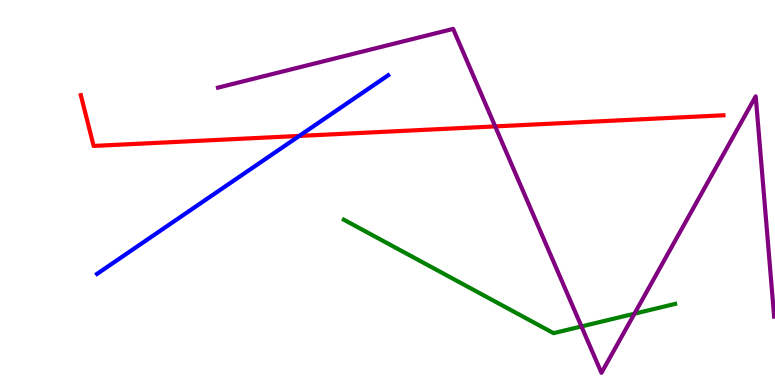[{'lines': ['blue', 'red'], 'intersections': [{'x': 3.86, 'y': 6.47}]}, {'lines': ['green', 'red'], 'intersections': []}, {'lines': ['purple', 'red'], 'intersections': [{'x': 6.39, 'y': 6.72}]}, {'lines': ['blue', 'green'], 'intersections': []}, {'lines': ['blue', 'purple'], 'intersections': []}, {'lines': ['green', 'purple'], 'intersections': [{'x': 7.5, 'y': 1.52}, {'x': 8.19, 'y': 1.85}]}]